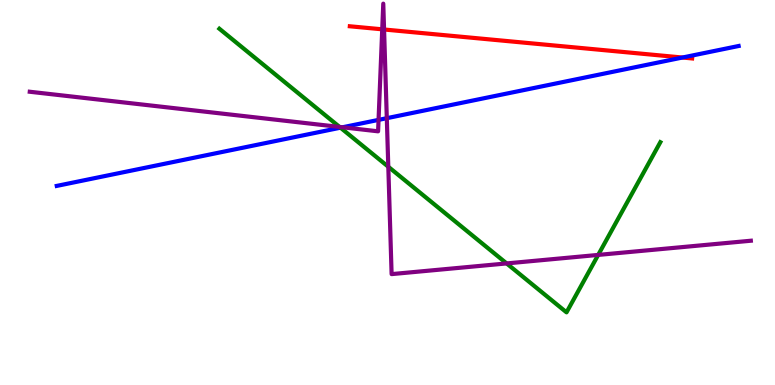[{'lines': ['blue', 'red'], 'intersections': [{'x': 8.81, 'y': 8.51}]}, {'lines': ['green', 'red'], 'intersections': []}, {'lines': ['purple', 'red'], 'intersections': [{'x': 4.93, 'y': 9.24}, {'x': 4.96, 'y': 9.23}]}, {'lines': ['blue', 'green'], 'intersections': [{'x': 4.39, 'y': 6.68}]}, {'lines': ['blue', 'purple'], 'intersections': [{'x': 4.42, 'y': 6.69}, {'x': 4.88, 'y': 6.89}, {'x': 4.99, 'y': 6.93}]}, {'lines': ['green', 'purple'], 'intersections': [{'x': 4.38, 'y': 6.7}, {'x': 5.01, 'y': 5.67}, {'x': 6.54, 'y': 3.16}, {'x': 7.72, 'y': 3.38}]}]